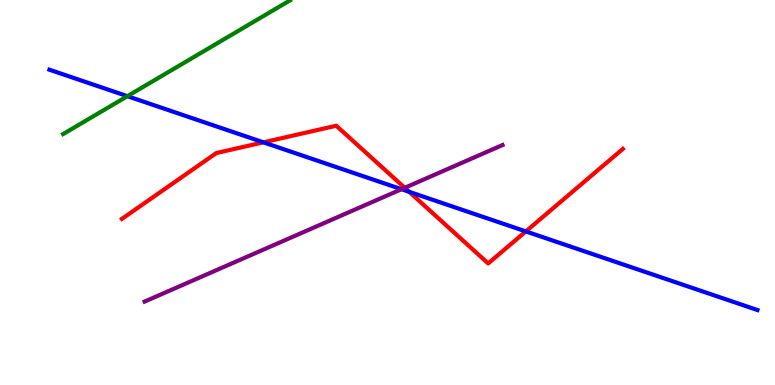[{'lines': ['blue', 'red'], 'intersections': [{'x': 3.4, 'y': 6.3}, {'x': 5.28, 'y': 5.02}, {'x': 6.78, 'y': 3.99}]}, {'lines': ['green', 'red'], 'intersections': []}, {'lines': ['purple', 'red'], 'intersections': [{'x': 5.22, 'y': 5.12}]}, {'lines': ['blue', 'green'], 'intersections': [{'x': 1.64, 'y': 7.5}]}, {'lines': ['blue', 'purple'], 'intersections': [{'x': 5.18, 'y': 5.09}]}, {'lines': ['green', 'purple'], 'intersections': []}]